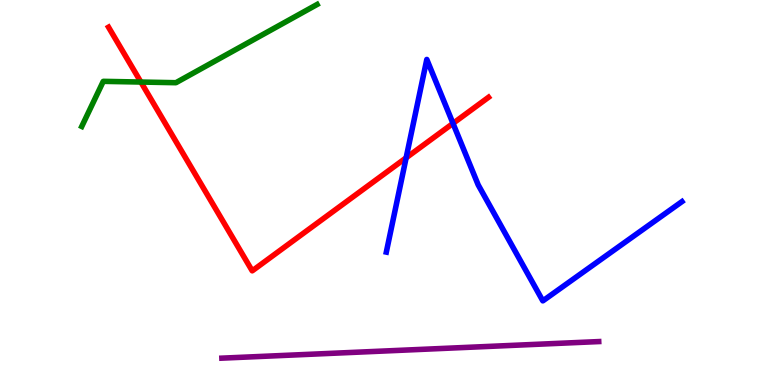[{'lines': ['blue', 'red'], 'intersections': [{'x': 5.24, 'y': 5.9}, {'x': 5.85, 'y': 6.8}]}, {'lines': ['green', 'red'], 'intersections': [{'x': 1.82, 'y': 7.87}]}, {'lines': ['purple', 'red'], 'intersections': []}, {'lines': ['blue', 'green'], 'intersections': []}, {'lines': ['blue', 'purple'], 'intersections': []}, {'lines': ['green', 'purple'], 'intersections': []}]